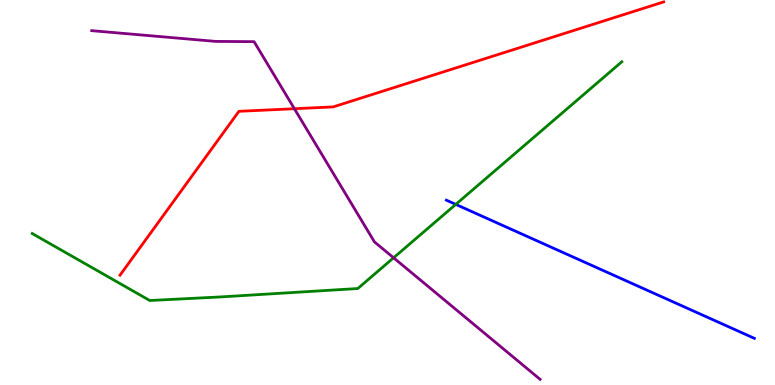[{'lines': ['blue', 'red'], 'intersections': []}, {'lines': ['green', 'red'], 'intersections': []}, {'lines': ['purple', 'red'], 'intersections': [{'x': 3.8, 'y': 7.18}]}, {'lines': ['blue', 'green'], 'intersections': [{'x': 5.88, 'y': 4.69}]}, {'lines': ['blue', 'purple'], 'intersections': []}, {'lines': ['green', 'purple'], 'intersections': [{'x': 5.08, 'y': 3.3}]}]